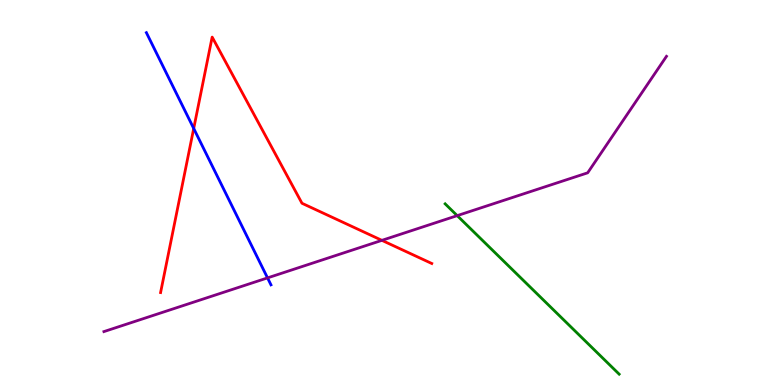[{'lines': ['blue', 'red'], 'intersections': [{'x': 2.5, 'y': 6.66}]}, {'lines': ['green', 'red'], 'intersections': []}, {'lines': ['purple', 'red'], 'intersections': [{'x': 4.93, 'y': 3.76}]}, {'lines': ['blue', 'green'], 'intersections': []}, {'lines': ['blue', 'purple'], 'intersections': [{'x': 3.45, 'y': 2.78}]}, {'lines': ['green', 'purple'], 'intersections': [{'x': 5.9, 'y': 4.4}]}]